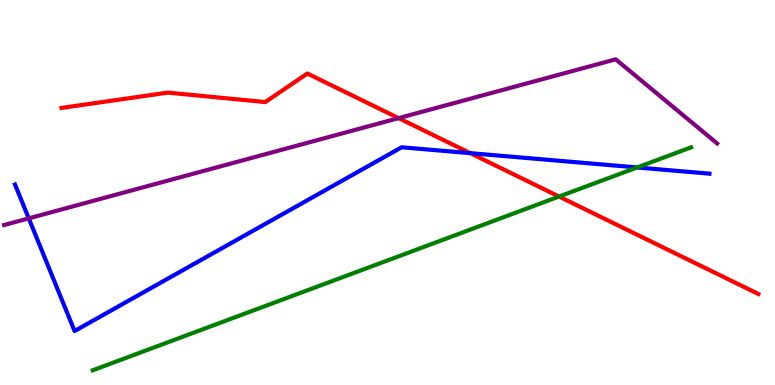[{'lines': ['blue', 'red'], 'intersections': [{'x': 6.07, 'y': 6.02}]}, {'lines': ['green', 'red'], 'intersections': [{'x': 7.21, 'y': 4.89}]}, {'lines': ['purple', 'red'], 'intersections': [{'x': 5.14, 'y': 6.93}]}, {'lines': ['blue', 'green'], 'intersections': [{'x': 8.22, 'y': 5.65}]}, {'lines': ['blue', 'purple'], 'intersections': [{'x': 0.371, 'y': 4.33}]}, {'lines': ['green', 'purple'], 'intersections': []}]